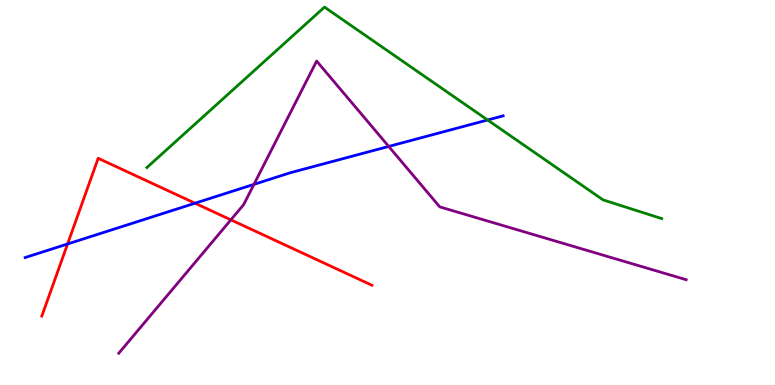[{'lines': ['blue', 'red'], 'intersections': [{'x': 0.872, 'y': 3.66}, {'x': 2.52, 'y': 4.72}]}, {'lines': ['green', 'red'], 'intersections': []}, {'lines': ['purple', 'red'], 'intersections': [{'x': 2.98, 'y': 4.29}]}, {'lines': ['blue', 'green'], 'intersections': [{'x': 6.29, 'y': 6.88}]}, {'lines': ['blue', 'purple'], 'intersections': [{'x': 3.28, 'y': 5.21}, {'x': 5.02, 'y': 6.2}]}, {'lines': ['green', 'purple'], 'intersections': []}]